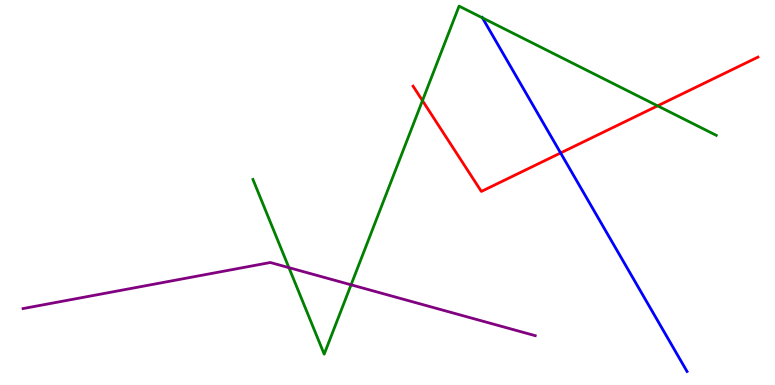[{'lines': ['blue', 'red'], 'intersections': [{'x': 7.23, 'y': 6.03}]}, {'lines': ['green', 'red'], 'intersections': [{'x': 5.45, 'y': 7.39}, {'x': 8.49, 'y': 7.25}]}, {'lines': ['purple', 'red'], 'intersections': []}, {'lines': ['blue', 'green'], 'intersections': [{'x': 6.22, 'y': 9.54}]}, {'lines': ['blue', 'purple'], 'intersections': []}, {'lines': ['green', 'purple'], 'intersections': [{'x': 3.73, 'y': 3.05}, {'x': 4.53, 'y': 2.6}]}]